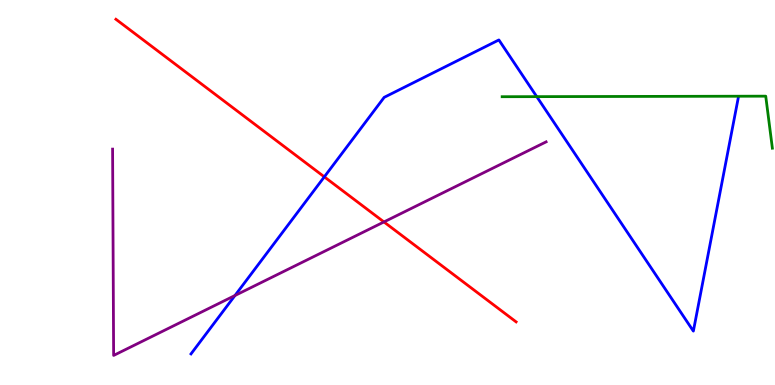[{'lines': ['blue', 'red'], 'intersections': [{'x': 4.18, 'y': 5.41}]}, {'lines': ['green', 'red'], 'intersections': []}, {'lines': ['purple', 'red'], 'intersections': [{'x': 4.95, 'y': 4.24}]}, {'lines': ['blue', 'green'], 'intersections': [{'x': 6.93, 'y': 7.49}]}, {'lines': ['blue', 'purple'], 'intersections': [{'x': 3.03, 'y': 2.32}]}, {'lines': ['green', 'purple'], 'intersections': []}]